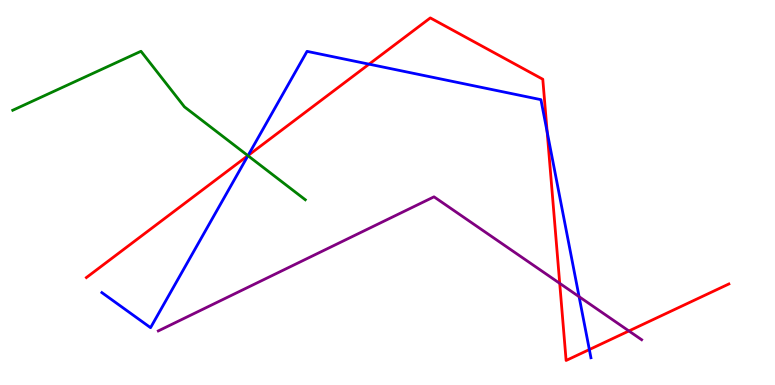[{'lines': ['blue', 'red'], 'intersections': [{'x': 3.2, 'y': 5.96}, {'x': 4.76, 'y': 8.33}, {'x': 7.06, 'y': 6.57}, {'x': 7.6, 'y': 0.921}]}, {'lines': ['green', 'red'], 'intersections': [{'x': 3.2, 'y': 5.96}]}, {'lines': ['purple', 'red'], 'intersections': [{'x': 7.22, 'y': 2.64}, {'x': 8.11, 'y': 1.4}]}, {'lines': ['blue', 'green'], 'intersections': [{'x': 3.2, 'y': 5.96}]}, {'lines': ['blue', 'purple'], 'intersections': [{'x': 7.47, 'y': 2.29}]}, {'lines': ['green', 'purple'], 'intersections': []}]